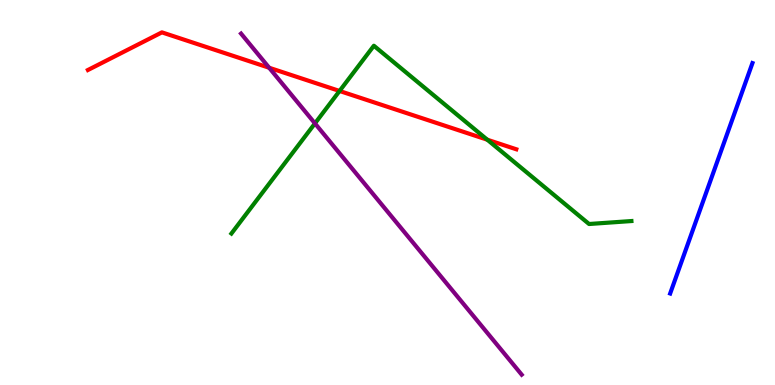[{'lines': ['blue', 'red'], 'intersections': []}, {'lines': ['green', 'red'], 'intersections': [{'x': 4.38, 'y': 7.64}, {'x': 6.29, 'y': 6.37}]}, {'lines': ['purple', 'red'], 'intersections': [{'x': 3.47, 'y': 8.24}]}, {'lines': ['blue', 'green'], 'intersections': []}, {'lines': ['blue', 'purple'], 'intersections': []}, {'lines': ['green', 'purple'], 'intersections': [{'x': 4.06, 'y': 6.79}]}]